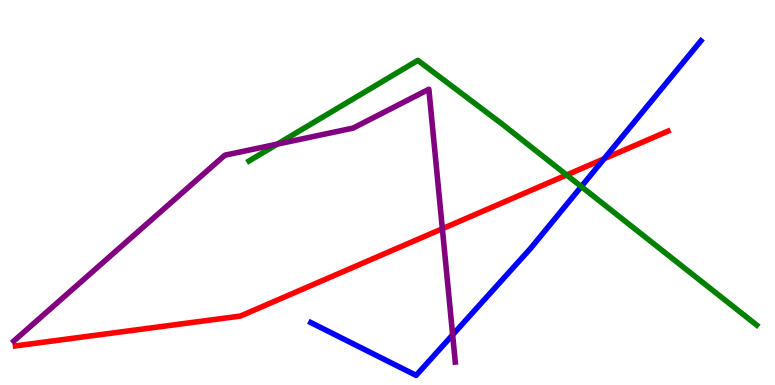[{'lines': ['blue', 'red'], 'intersections': [{'x': 7.8, 'y': 5.88}]}, {'lines': ['green', 'red'], 'intersections': [{'x': 7.31, 'y': 5.46}]}, {'lines': ['purple', 'red'], 'intersections': [{'x': 5.71, 'y': 4.06}]}, {'lines': ['blue', 'green'], 'intersections': [{'x': 7.5, 'y': 5.15}]}, {'lines': ['blue', 'purple'], 'intersections': [{'x': 5.84, 'y': 1.3}]}, {'lines': ['green', 'purple'], 'intersections': [{'x': 3.58, 'y': 6.26}]}]